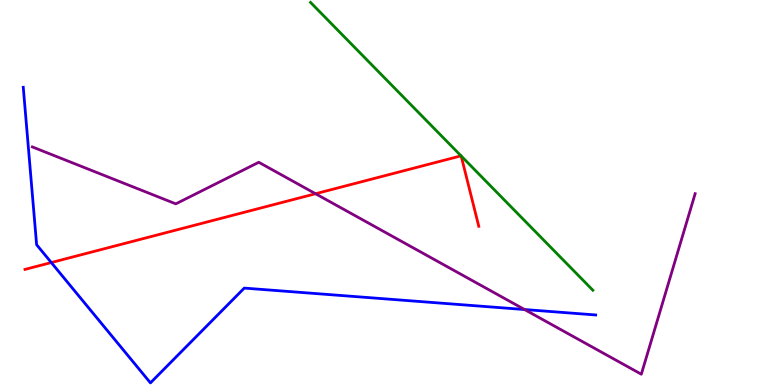[{'lines': ['blue', 'red'], 'intersections': [{'x': 0.662, 'y': 3.18}]}, {'lines': ['green', 'red'], 'intersections': [{'x': 5.95, 'y': 5.95}, {'x': 5.95, 'y': 5.95}]}, {'lines': ['purple', 'red'], 'intersections': [{'x': 4.07, 'y': 4.97}]}, {'lines': ['blue', 'green'], 'intersections': []}, {'lines': ['blue', 'purple'], 'intersections': [{'x': 6.77, 'y': 1.96}]}, {'lines': ['green', 'purple'], 'intersections': []}]